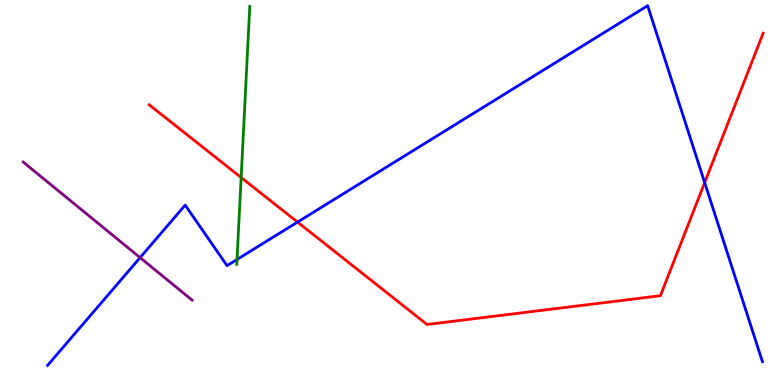[{'lines': ['blue', 'red'], 'intersections': [{'x': 3.84, 'y': 4.23}, {'x': 9.09, 'y': 5.26}]}, {'lines': ['green', 'red'], 'intersections': [{'x': 3.11, 'y': 5.39}]}, {'lines': ['purple', 'red'], 'intersections': []}, {'lines': ['blue', 'green'], 'intersections': [{'x': 3.06, 'y': 3.26}]}, {'lines': ['blue', 'purple'], 'intersections': [{'x': 1.81, 'y': 3.31}]}, {'lines': ['green', 'purple'], 'intersections': []}]